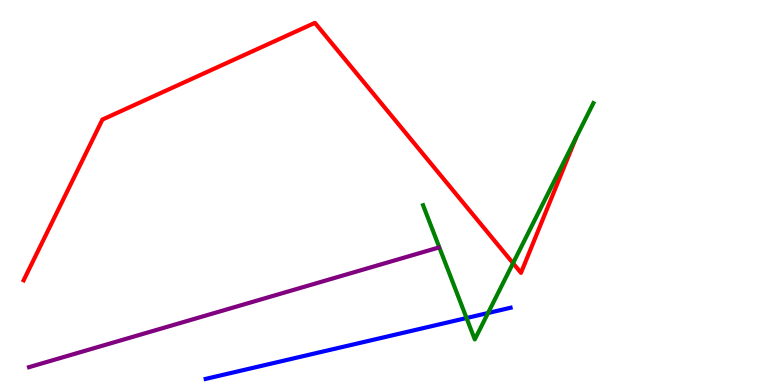[{'lines': ['blue', 'red'], 'intersections': []}, {'lines': ['green', 'red'], 'intersections': [{'x': 6.62, 'y': 3.16}]}, {'lines': ['purple', 'red'], 'intersections': []}, {'lines': ['blue', 'green'], 'intersections': [{'x': 6.02, 'y': 1.74}, {'x': 6.3, 'y': 1.87}]}, {'lines': ['blue', 'purple'], 'intersections': []}, {'lines': ['green', 'purple'], 'intersections': []}]